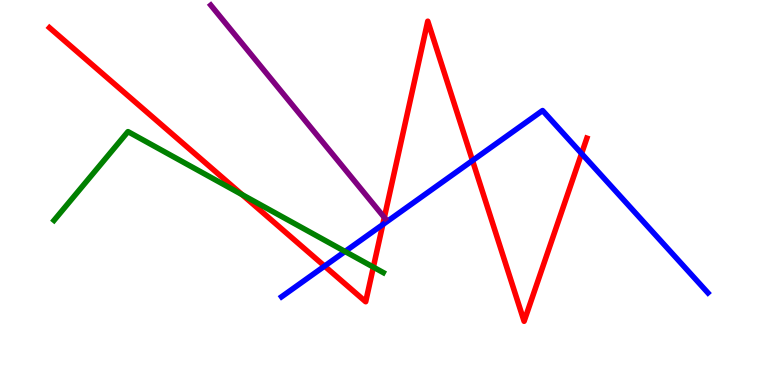[{'lines': ['blue', 'red'], 'intersections': [{'x': 4.19, 'y': 3.09}, {'x': 4.94, 'y': 4.17}, {'x': 6.1, 'y': 5.83}, {'x': 7.5, 'y': 6.01}]}, {'lines': ['green', 'red'], 'intersections': [{'x': 3.12, 'y': 4.94}, {'x': 4.82, 'y': 3.06}]}, {'lines': ['purple', 'red'], 'intersections': [{'x': 4.96, 'y': 4.35}]}, {'lines': ['blue', 'green'], 'intersections': [{'x': 4.45, 'y': 3.47}]}, {'lines': ['blue', 'purple'], 'intersections': []}, {'lines': ['green', 'purple'], 'intersections': []}]